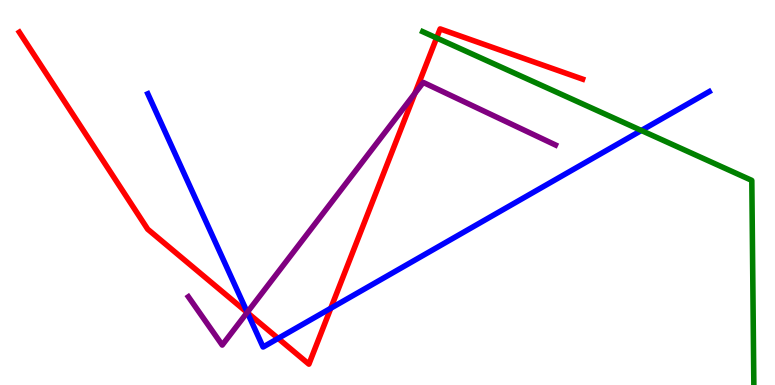[{'lines': ['blue', 'red'], 'intersections': [{'x': 3.19, 'y': 1.88}, {'x': 3.59, 'y': 1.21}, {'x': 4.27, 'y': 1.99}]}, {'lines': ['green', 'red'], 'intersections': [{'x': 5.63, 'y': 9.01}]}, {'lines': ['purple', 'red'], 'intersections': [{'x': 3.19, 'y': 1.88}, {'x': 5.35, 'y': 7.58}]}, {'lines': ['blue', 'green'], 'intersections': [{'x': 8.28, 'y': 6.61}]}, {'lines': ['blue', 'purple'], 'intersections': [{'x': 3.19, 'y': 1.89}]}, {'lines': ['green', 'purple'], 'intersections': []}]